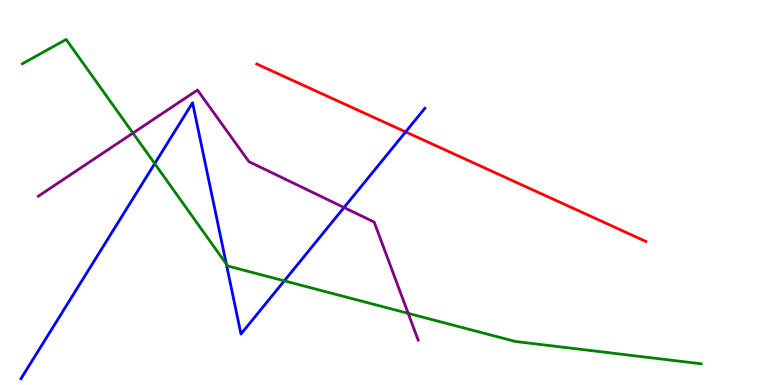[{'lines': ['blue', 'red'], 'intersections': [{'x': 5.23, 'y': 6.57}]}, {'lines': ['green', 'red'], 'intersections': []}, {'lines': ['purple', 'red'], 'intersections': []}, {'lines': ['blue', 'green'], 'intersections': [{'x': 2.0, 'y': 5.75}, {'x': 2.92, 'y': 3.14}, {'x': 3.67, 'y': 2.71}]}, {'lines': ['blue', 'purple'], 'intersections': [{'x': 4.44, 'y': 4.61}]}, {'lines': ['green', 'purple'], 'intersections': [{'x': 1.72, 'y': 6.54}, {'x': 5.27, 'y': 1.86}]}]